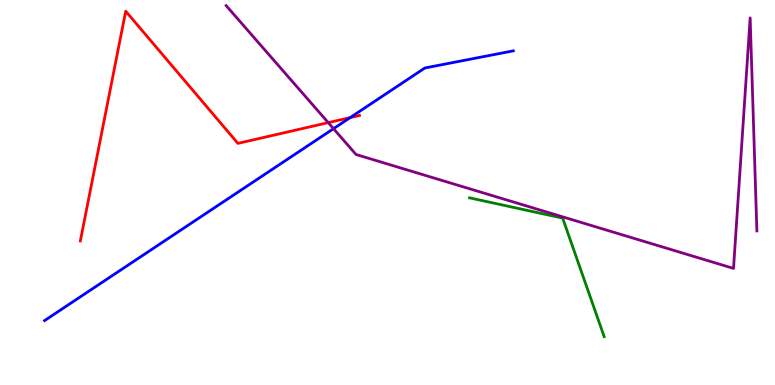[{'lines': ['blue', 'red'], 'intersections': [{'x': 4.52, 'y': 6.95}]}, {'lines': ['green', 'red'], 'intersections': []}, {'lines': ['purple', 'red'], 'intersections': [{'x': 4.24, 'y': 6.81}]}, {'lines': ['blue', 'green'], 'intersections': []}, {'lines': ['blue', 'purple'], 'intersections': [{'x': 4.3, 'y': 6.66}]}, {'lines': ['green', 'purple'], 'intersections': []}]